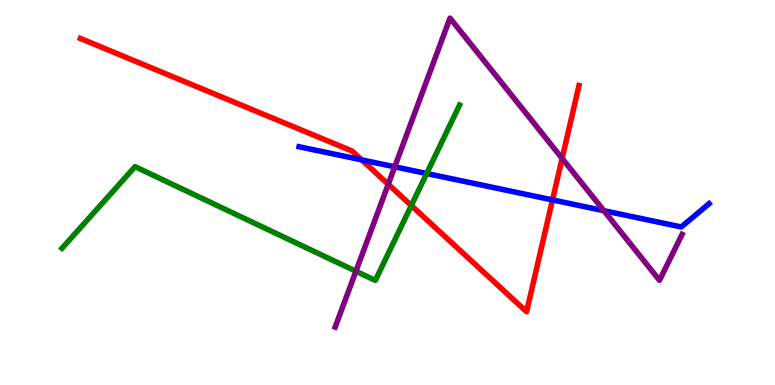[{'lines': ['blue', 'red'], 'intersections': [{'x': 4.67, 'y': 5.85}, {'x': 7.13, 'y': 4.81}]}, {'lines': ['green', 'red'], 'intersections': [{'x': 5.31, 'y': 4.66}]}, {'lines': ['purple', 'red'], 'intersections': [{'x': 5.01, 'y': 5.21}, {'x': 7.25, 'y': 5.88}]}, {'lines': ['blue', 'green'], 'intersections': [{'x': 5.51, 'y': 5.49}]}, {'lines': ['blue', 'purple'], 'intersections': [{'x': 5.09, 'y': 5.67}, {'x': 7.79, 'y': 4.53}]}, {'lines': ['green', 'purple'], 'intersections': [{'x': 4.59, 'y': 2.96}]}]